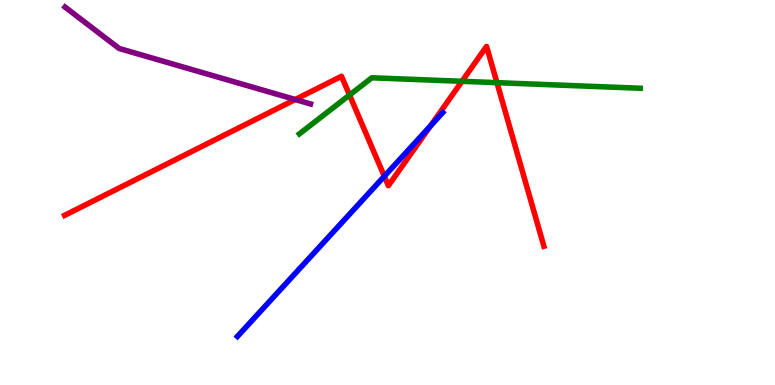[{'lines': ['blue', 'red'], 'intersections': [{'x': 4.96, 'y': 5.42}, {'x': 5.56, 'y': 6.73}]}, {'lines': ['green', 'red'], 'intersections': [{'x': 4.51, 'y': 7.53}, {'x': 5.96, 'y': 7.89}, {'x': 6.41, 'y': 7.85}]}, {'lines': ['purple', 'red'], 'intersections': [{'x': 3.81, 'y': 7.42}]}, {'lines': ['blue', 'green'], 'intersections': []}, {'lines': ['blue', 'purple'], 'intersections': []}, {'lines': ['green', 'purple'], 'intersections': []}]